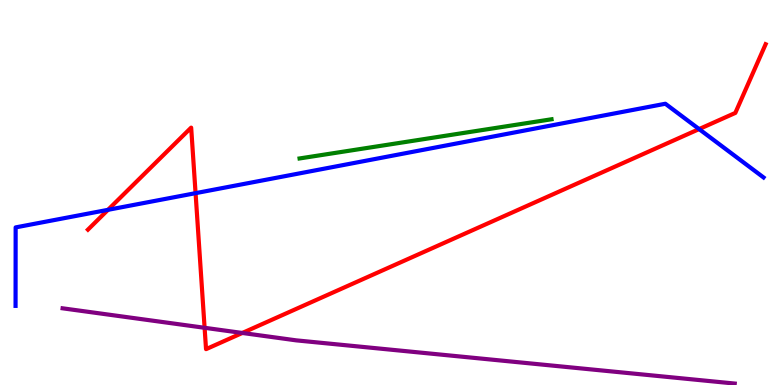[{'lines': ['blue', 'red'], 'intersections': [{'x': 1.39, 'y': 4.55}, {'x': 2.52, 'y': 4.98}, {'x': 9.02, 'y': 6.65}]}, {'lines': ['green', 'red'], 'intersections': []}, {'lines': ['purple', 'red'], 'intersections': [{'x': 2.64, 'y': 1.49}, {'x': 3.13, 'y': 1.35}]}, {'lines': ['blue', 'green'], 'intersections': []}, {'lines': ['blue', 'purple'], 'intersections': []}, {'lines': ['green', 'purple'], 'intersections': []}]